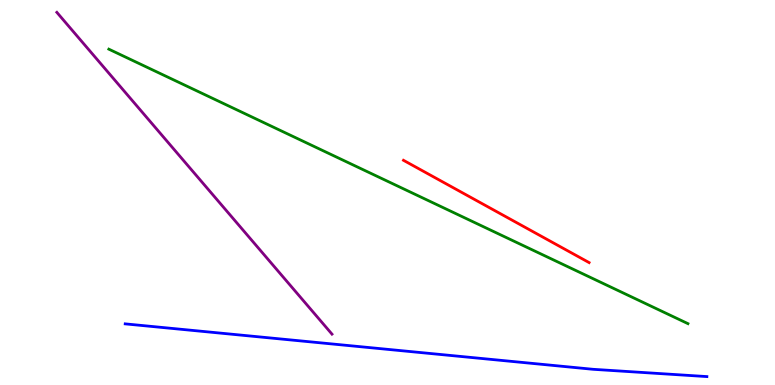[{'lines': ['blue', 'red'], 'intersections': []}, {'lines': ['green', 'red'], 'intersections': []}, {'lines': ['purple', 'red'], 'intersections': []}, {'lines': ['blue', 'green'], 'intersections': []}, {'lines': ['blue', 'purple'], 'intersections': []}, {'lines': ['green', 'purple'], 'intersections': []}]